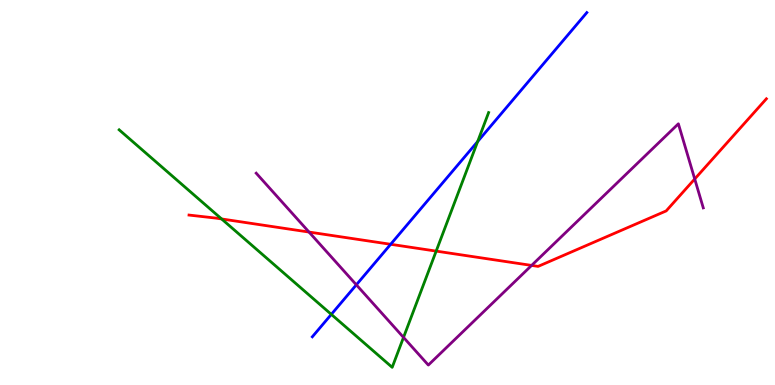[{'lines': ['blue', 'red'], 'intersections': [{'x': 5.04, 'y': 3.65}]}, {'lines': ['green', 'red'], 'intersections': [{'x': 2.86, 'y': 4.31}, {'x': 5.63, 'y': 3.48}]}, {'lines': ['purple', 'red'], 'intersections': [{'x': 3.99, 'y': 3.97}, {'x': 6.86, 'y': 3.11}, {'x': 8.96, 'y': 5.35}]}, {'lines': ['blue', 'green'], 'intersections': [{'x': 4.28, 'y': 1.83}, {'x': 6.16, 'y': 6.32}]}, {'lines': ['blue', 'purple'], 'intersections': [{'x': 4.6, 'y': 2.6}]}, {'lines': ['green', 'purple'], 'intersections': [{'x': 5.21, 'y': 1.24}]}]